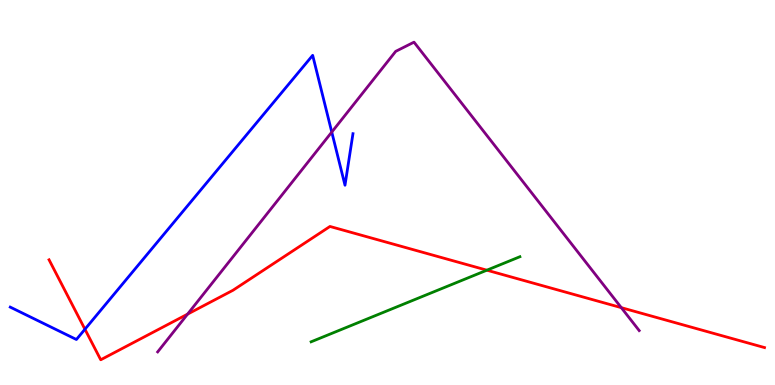[{'lines': ['blue', 'red'], 'intersections': [{'x': 1.1, 'y': 1.45}]}, {'lines': ['green', 'red'], 'intersections': [{'x': 6.28, 'y': 2.98}]}, {'lines': ['purple', 'red'], 'intersections': [{'x': 2.42, 'y': 1.84}, {'x': 8.02, 'y': 2.01}]}, {'lines': ['blue', 'green'], 'intersections': []}, {'lines': ['blue', 'purple'], 'intersections': [{'x': 4.28, 'y': 6.57}]}, {'lines': ['green', 'purple'], 'intersections': []}]